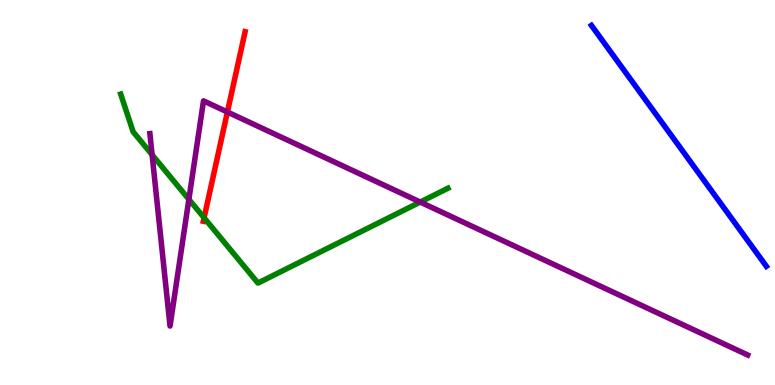[{'lines': ['blue', 'red'], 'intersections': []}, {'lines': ['green', 'red'], 'intersections': [{'x': 2.63, 'y': 4.34}]}, {'lines': ['purple', 'red'], 'intersections': [{'x': 2.93, 'y': 7.09}]}, {'lines': ['blue', 'green'], 'intersections': []}, {'lines': ['blue', 'purple'], 'intersections': []}, {'lines': ['green', 'purple'], 'intersections': [{'x': 1.96, 'y': 5.98}, {'x': 2.44, 'y': 4.82}, {'x': 5.42, 'y': 4.75}]}]